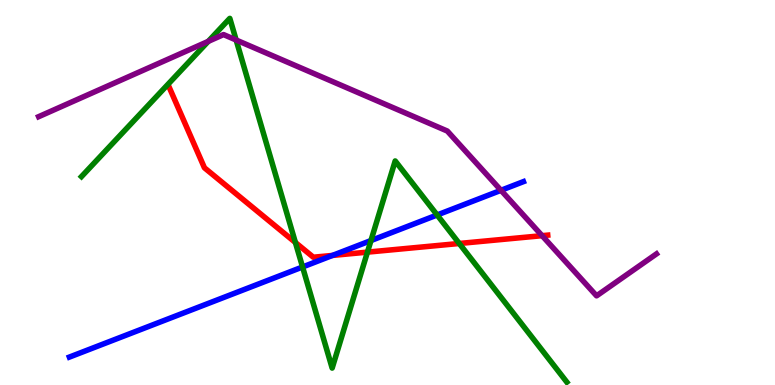[{'lines': ['blue', 'red'], 'intersections': [{'x': 4.29, 'y': 3.37}]}, {'lines': ['green', 'red'], 'intersections': [{'x': 3.81, 'y': 3.7}, {'x': 4.74, 'y': 3.45}, {'x': 5.93, 'y': 3.68}]}, {'lines': ['purple', 'red'], 'intersections': [{'x': 6.99, 'y': 3.88}]}, {'lines': ['blue', 'green'], 'intersections': [{'x': 3.9, 'y': 3.07}, {'x': 4.79, 'y': 3.75}, {'x': 5.64, 'y': 4.42}]}, {'lines': ['blue', 'purple'], 'intersections': [{'x': 6.46, 'y': 5.06}]}, {'lines': ['green', 'purple'], 'intersections': [{'x': 2.69, 'y': 8.93}, {'x': 3.05, 'y': 8.96}]}]